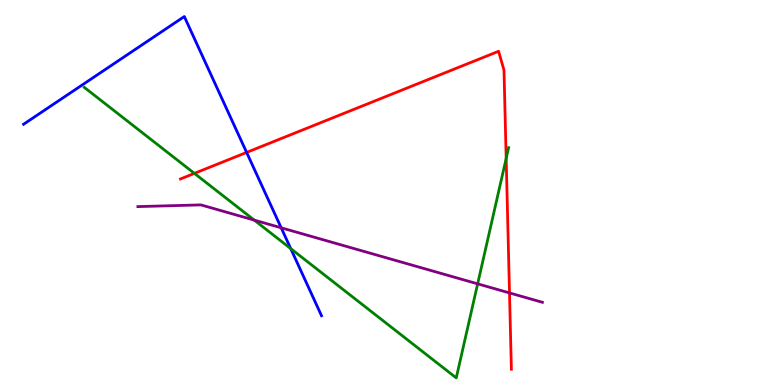[{'lines': ['blue', 'red'], 'intersections': [{'x': 3.18, 'y': 6.04}]}, {'lines': ['green', 'red'], 'intersections': [{'x': 2.51, 'y': 5.5}, {'x': 6.53, 'y': 5.88}]}, {'lines': ['purple', 'red'], 'intersections': [{'x': 6.57, 'y': 2.39}]}, {'lines': ['blue', 'green'], 'intersections': [{'x': 3.75, 'y': 3.54}]}, {'lines': ['blue', 'purple'], 'intersections': [{'x': 3.63, 'y': 4.08}]}, {'lines': ['green', 'purple'], 'intersections': [{'x': 3.28, 'y': 4.28}, {'x': 6.16, 'y': 2.63}]}]